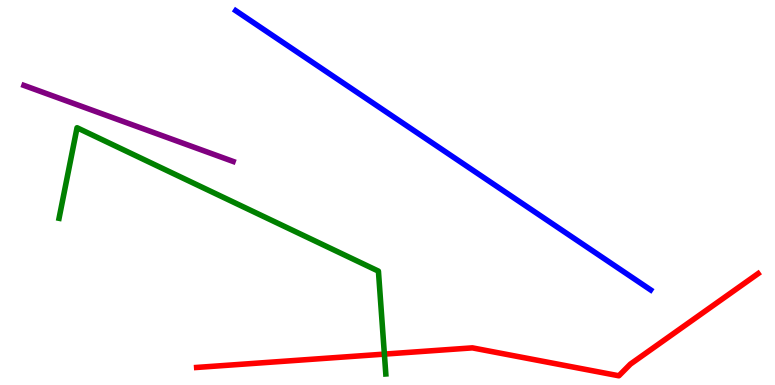[{'lines': ['blue', 'red'], 'intersections': []}, {'lines': ['green', 'red'], 'intersections': [{'x': 4.96, 'y': 0.802}]}, {'lines': ['purple', 'red'], 'intersections': []}, {'lines': ['blue', 'green'], 'intersections': []}, {'lines': ['blue', 'purple'], 'intersections': []}, {'lines': ['green', 'purple'], 'intersections': []}]